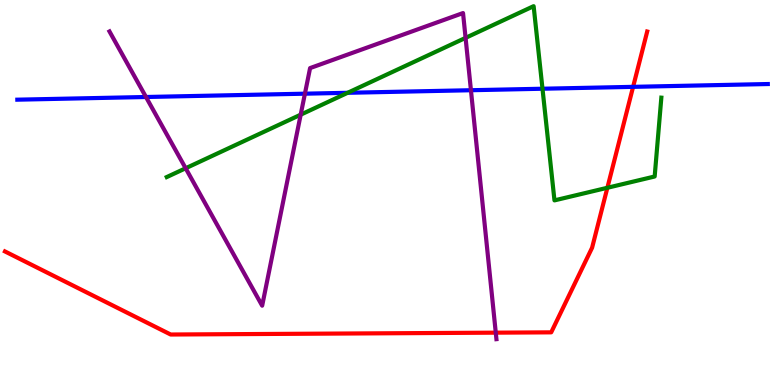[{'lines': ['blue', 'red'], 'intersections': [{'x': 8.17, 'y': 7.74}]}, {'lines': ['green', 'red'], 'intersections': [{'x': 7.84, 'y': 5.12}]}, {'lines': ['purple', 'red'], 'intersections': [{'x': 6.4, 'y': 1.36}]}, {'lines': ['blue', 'green'], 'intersections': [{'x': 4.49, 'y': 7.59}, {'x': 7.0, 'y': 7.7}]}, {'lines': ['blue', 'purple'], 'intersections': [{'x': 1.88, 'y': 7.48}, {'x': 3.93, 'y': 7.57}, {'x': 6.08, 'y': 7.66}]}, {'lines': ['green', 'purple'], 'intersections': [{'x': 2.4, 'y': 5.63}, {'x': 3.88, 'y': 7.02}, {'x': 6.01, 'y': 9.02}]}]